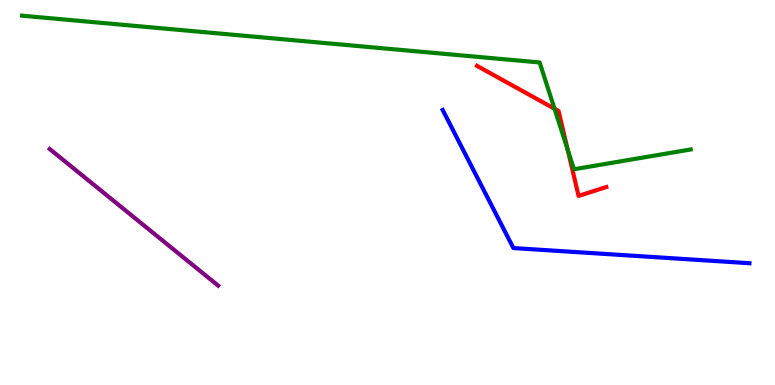[{'lines': ['blue', 'red'], 'intersections': []}, {'lines': ['green', 'red'], 'intersections': [{'x': 7.16, 'y': 7.18}, {'x': 7.32, 'y': 6.11}]}, {'lines': ['purple', 'red'], 'intersections': []}, {'lines': ['blue', 'green'], 'intersections': []}, {'lines': ['blue', 'purple'], 'intersections': []}, {'lines': ['green', 'purple'], 'intersections': []}]